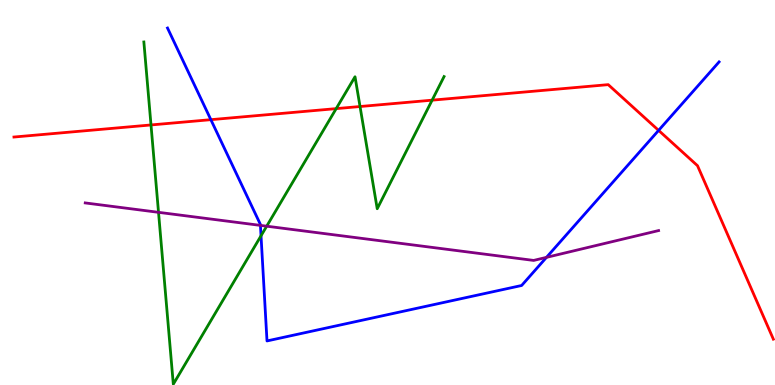[{'lines': ['blue', 'red'], 'intersections': [{'x': 2.72, 'y': 6.89}, {'x': 8.5, 'y': 6.61}]}, {'lines': ['green', 'red'], 'intersections': [{'x': 1.95, 'y': 6.75}, {'x': 4.34, 'y': 7.18}, {'x': 4.65, 'y': 7.23}, {'x': 5.58, 'y': 7.4}]}, {'lines': ['purple', 'red'], 'intersections': []}, {'lines': ['blue', 'green'], 'intersections': [{'x': 3.37, 'y': 3.88}]}, {'lines': ['blue', 'purple'], 'intersections': [{'x': 3.36, 'y': 4.15}, {'x': 7.05, 'y': 3.32}]}, {'lines': ['green', 'purple'], 'intersections': [{'x': 2.05, 'y': 4.49}, {'x': 3.44, 'y': 4.12}]}]